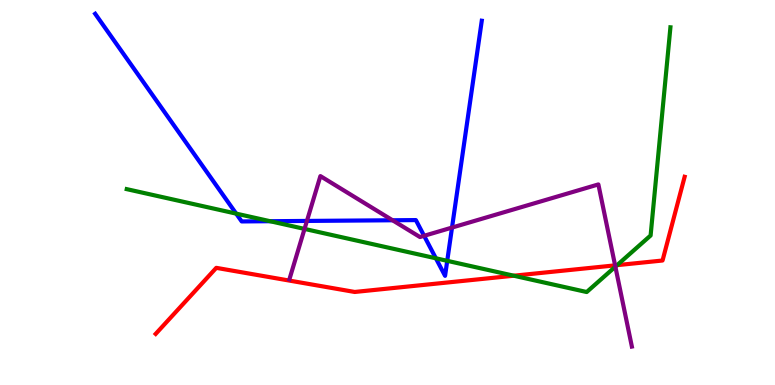[{'lines': ['blue', 'red'], 'intersections': []}, {'lines': ['green', 'red'], 'intersections': [{'x': 6.63, 'y': 2.84}, {'x': 7.96, 'y': 3.11}]}, {'lines': ['purple', 'red'], 'intersections': [{'x': 7.94, 'y': 3.11}]}, {'lines': ['blue', 'green'], 'intersections': [{'x': 3.05, 'y': 4.45}, {'x': 3.49, 'y': 4.25}, {'x': 5.62, 'y': 3.29}, {'x': 5.77, 'y': 3.23}]}, {'lines': ['blue', 'purple'], 'intersections': [{'x': 3.96, 'y': 4.26}, {'x': 5.07, 'y': 4.28}, {'x': 5.47, 'y': 3.88}, {'x': 5.83, 'y': 4.09}]}, {'lines': ['green', 'purple'], 'intersections': [{'x': 3.93, 'y': 4.05}, {'x': 7.94, 'y': 3.07}]}]